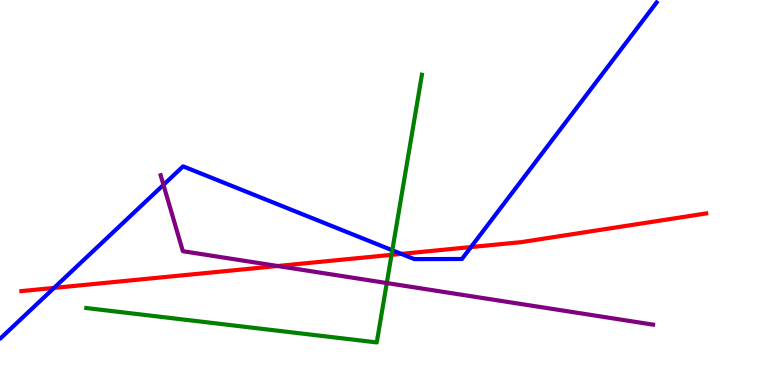[{'lines': ['blue', 'red'], 'intersections': [{'x': 0.698, 'y': 2.52}, {'x': 5.18, 'y': 3.41}, {'x': 6.08, 'y': 3.58}]}, {'lines': ['green', 'red'], 'intersections': [{'x': 5.05, 'y': 3.38}]}, {'lines': ['purple', 'red'], 'intersections': [{'x': 3.58, 'y': 3.09}]}, {'lines': ['blue', 'green'], 'intersections': [{'x': 5.06, 'y': 3.5}]}, {'lines': ['blue', 'purple'], 'intersections': [{'x': 2.11, 'y': 5.2}]}, {'lines': ['green', 'purple'], 'intersections': [{'x': 4.99, 'y': 2.65}]}]